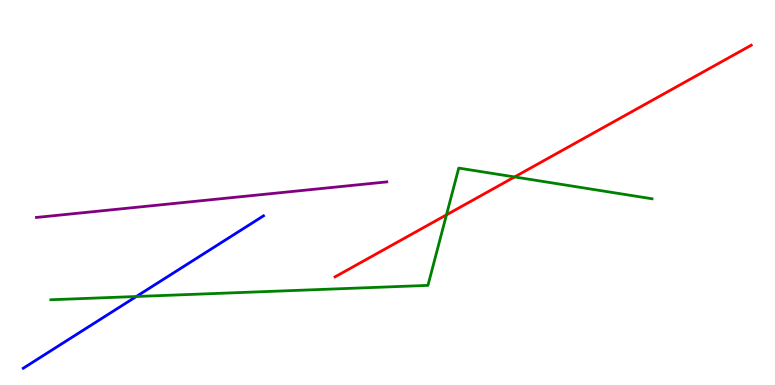[{'lines': ['blue', 'red'], 'intersections': []}, {'lines': ['green', 'red'], 'intersections': [{'x': 5.76, 'y': 4.42}, {'x': 6.64, 'y': 5.4}]}, {'lines': ['purple', 'red'], 'intersections': []}, {'lines': ['blue', 'green'], 'intersections': [{'x': 1.76, 'y': 2.3}]}, {'lines': ['blue', 'purple'], 'intersections': []}, {'lines': ['green', 'purple'], 'intersections': []}]